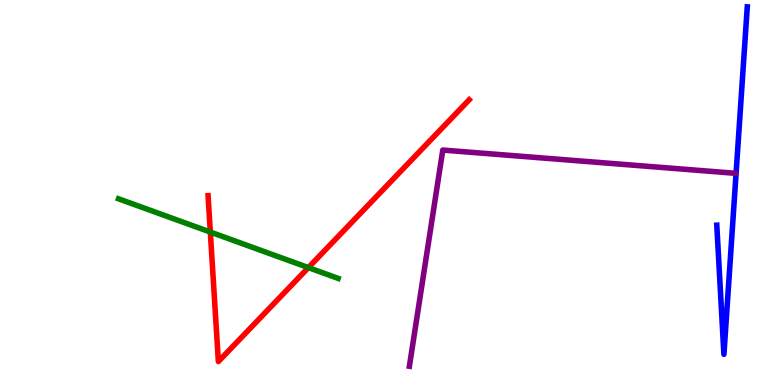[{'lines': ['blue', 'red'], 'intersections': []}, {'lines': ['green', 'red'], 'intersections': [{'x': 2.71, 'y': 3.97}, {'x': 3.98, 'y': 3.05}]}, {'lines': ['purple', 'red'], 'intersections': []}, {'lines': ['blue', 'green'], 'intersections': []}, {'lines': ['blue', 'purple'], 'intersections': []}, {'lines': ['green', 'purple'], 'intersections': []}]